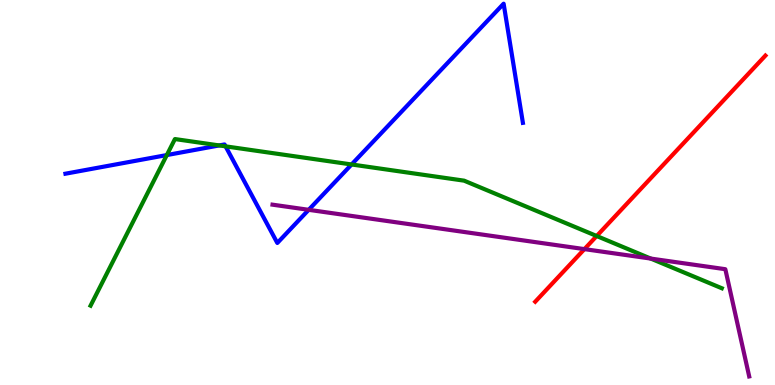[{'lines': ['blue', 'red'], 'intersections': []}, {'lines': ['green', 'red'], 'intersections': [{'x': 7.7, 'y': 3.87}]}, {'lines': ['purple', 'red'], 'intersections': [{'x': 7.54, 'y': 3.53}]}, {'lines': ['blue', 'green'], 'intersections': [{'x': 2.15, 'y': 5.97}, {'x': 2.83, 'y': 6.22}, {'x': 2.91, 'y': 6.2}, {'x': 4.54, 'y': 5.73}]}, {'lines': ['blue', 'purple'], 'intersections': [{'x': 3.98, 'y': 4.55}]}, {'lines': ['green', 'purple'], 'intersections': [{'x': 8.4, 'y': 3.28}]}]